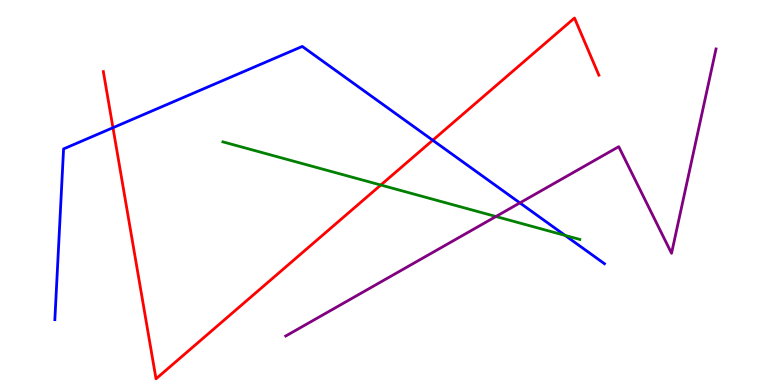[{'lines': ['blue', 'red'], 'intersections': [{'x': 1.46, 'y': 6.68}, {'x': 5.58, 'y': 6.36}]}, {'lines': ['green', 'red'], 'intersections': [{'x': 4.91, 'y': 5.19}]}, {'lines': ['purple', 'red'], 'intersections': []}, {'lines': ['blue', 'green'], 'intersections': [{'x': 7.29, 'y': 3.89}]}, {'lines': ['blue', 'purple'], 'intersections': [{'x': 6.71, 'y': 4.73}]}, {'lines': ['green', 'purple'], 'intersections': [{'x': 6.4, 'y': 4.38}]}]